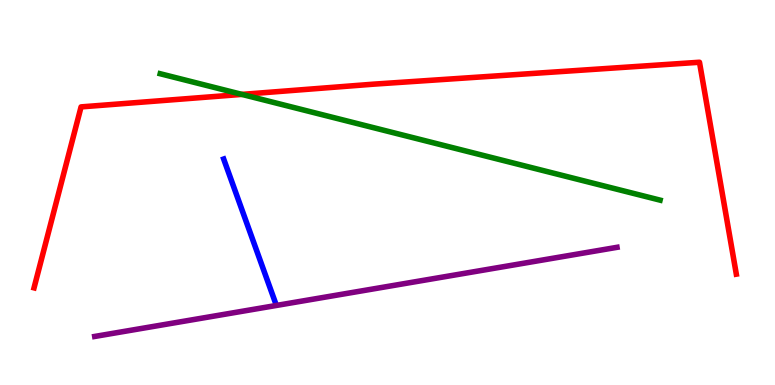[{'lines': ['blue', 'red'], 'intersections': []}, {'lines': ['green', 'red'], 'intersections': [{'x': 3.12, 'y': 7.55}]}, {'lines': ['purple', 'red'], 'intersections': []}, {'lines': ['blue', 'green'], 'intersections': []}, {'lines': ['blue', 'purple'], 'intersections': []}, {'lines': ['green', 'purple'], 'intersections': []}]